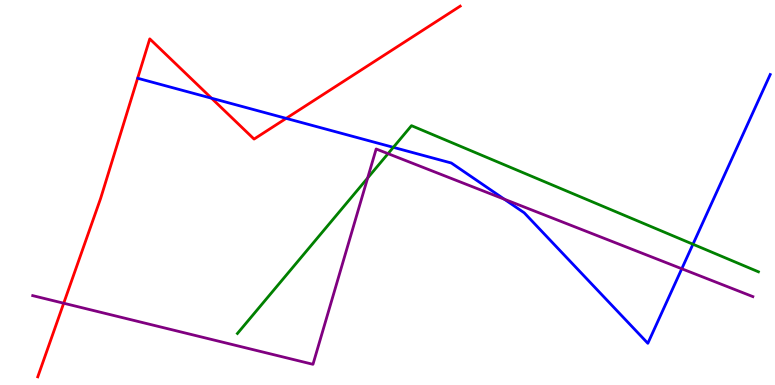[{'lines': ['blue', 'red'], 'intersections': [{'x': 2.73, 'y': 7.45}, {'x': 3.69, 'y': 6.93}]}, {'lines': ['green', 'red'], 'intersections': []}, {'lines': ['purple', 'red'], 'intersections': [{'x': 0.822, 'y': 2.12}]}, {'lines': ['blue', 'green'], 'intersections': [{'x': 5.08, 'y': 6.17}, {'x': 8.94, 'y': 3.66}]}, {'lines': ['blue', 'purple'], 'intersections': [{'x': 6.51, 'y': 4.83}, {'x': 8.8, 'y': 3.02}]}, {'lines': ['green', 'purple'], 'intersections': [{'x': 4.74, 'y': 5.38}, {'x': 5.01, 'y': 6.01}]}]